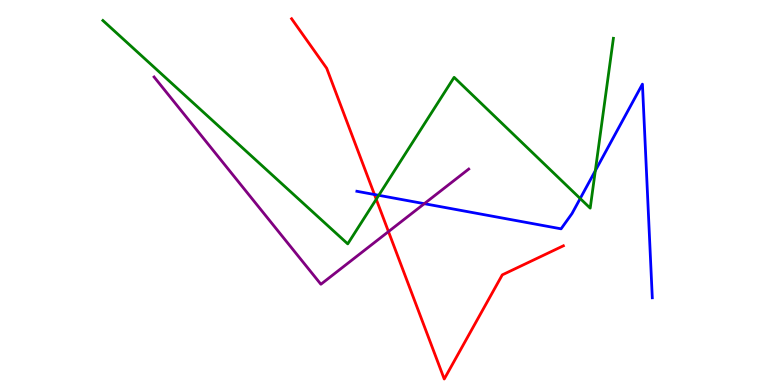[{'lines': ['blue', 'red'], 'intersections': [{'x': 4.83, 'y': 4.95}]}, {'lines': ['green', 'red'], 'intersections': [{'x': 4.85, 'y': 4.82}]}, {'lines': ['purple', 'red'], 'intersections': [{'x': 5.01, 'y': 3.98}]}, {'lines': ['blue', 'green'], 'intersections': [{'x': 4.89, 'y': 4.93}, {'x': 7.49, 'y': 4.84}, {'x': 7.68, 'y': 5.57}]}, {'lines': ['blue', 'purple'], 'intersections': [{'x': 5.47, 'y': 4.71}]}, {'lines': ['green', 'purple'], 'intersections': []}]